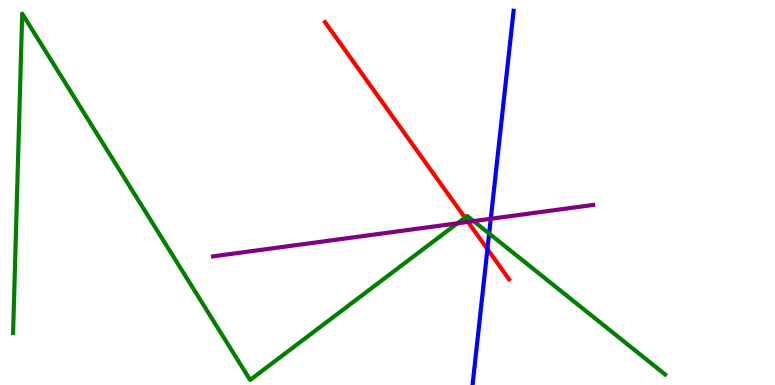[{'lines': ['blue', 'red'], 'intersections': [{'x': 6.29, 'y': 3.53}]}, {'lines': ['green', 'red'], 'intersections': [{'x': 6.0, 'y': 4.35}]}, {'lines': ['purple', 'red'], 'intersections': [{'x': 6.04, 'y': 4.24}]}, {'lines': ['blue', 'green'], 'intersections': [{'x': 6.31, 'y': 3.93}]}, {'lines': ['blue', 'purple'], 'intersections': [{'x': 6.33, 'y': 4.32}]}, {'lines': ['green', 'purple'], 'intersections': [{'x': 5.9, 'y': 4.2}, {'x': 6.11, 'y': 4.26}]}]